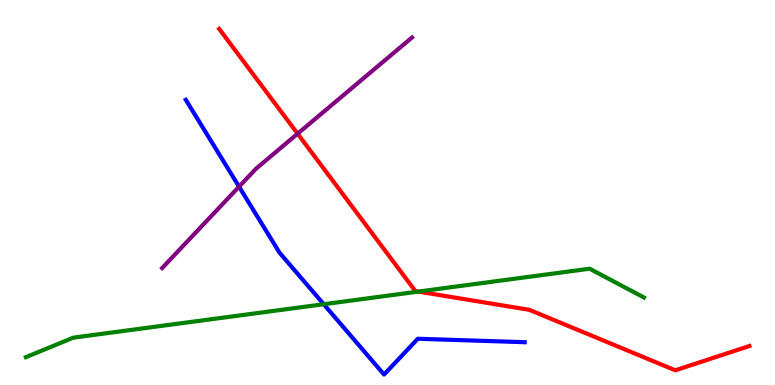[{'lines': ['blue', 'red'], 'intersections': []}, {'lines': ['green', 'red'], 'intersections': [{'x': 5.4, 'y': 2.43}]}, {'lines': ['purple', 'red'], 'intersections': [{'x': 3.84, 'y': 6.53}]}, {'lines': ['blue', 'green'], 'intersections': [{'x': 4.18, 'y': 2.1}]}, {'lines': ['blue', 'purple'], 'intersections': [{'x': 3.08, 'y': 5.15}]}, {'lines': ['green', 'purple'], 'intersections': []}]